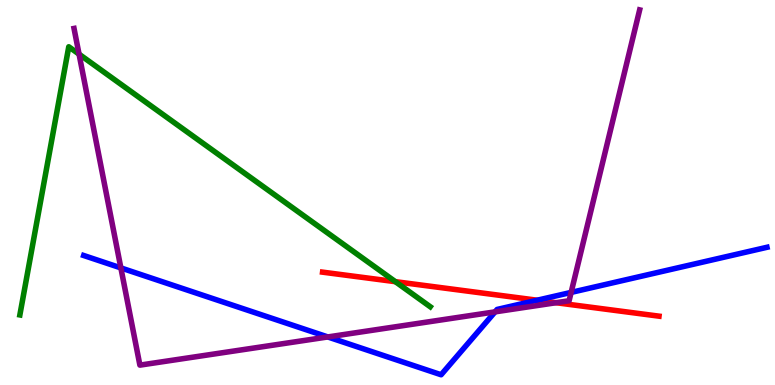[{'lines': ['blue', 'red'], 'intersections': [{'x': 6.93, 'y': 2.2}]}, {'lines': ['green', 'red'], 'intersections': [{'x': 5.1, 'y': 2.68}]}, {'lines': ['purple', 'red'], 'intersections': [{'x': 7.18, 'y': 2.14}]}, {'lines': ['blue', 'green'], 'intersections': []}, {'lines': ['blue', 'purple'], 'intersections': [{'x': 1.56, 'y': 3.04}, {'x': 4.23, 'y': 1.25}, {'x': 6.39, 'y': 1.9}, {'x': 7.37, 'y': 2.41}]}, {'lines': ['green', 'purple'], 'intersections': [{'x': 1.02, 'y': 8.59}]}]